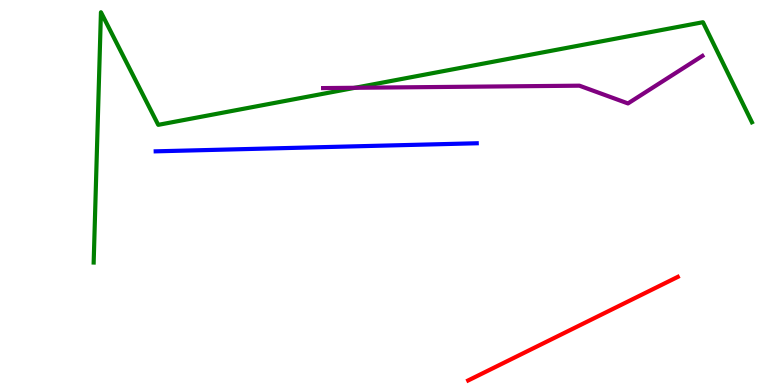[{'lines': ['blue', 'red'], 'intersections': []}, {'lines': ['green', 'red'], 'intersections': []}, {'lines': ['purple', 'red'], 'intersections': []}, {'lines': ['blue', 'green'], 'intersections': []}, {'lines': ['blue', 'purple'], 'intersections': []}, {'lines': ['green', 'purple'], 'intersections': [{'x': 4.58, 'y': 7.72}]}]